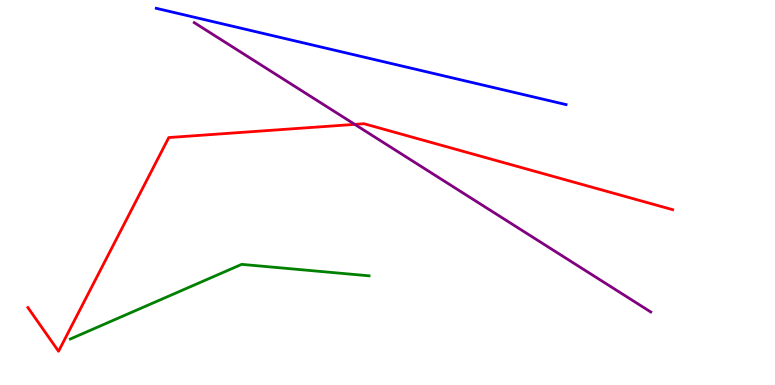[{'lines': ['blue', 'red'], 'intersections': []}, {'lines': ['green', 'red'], 'intersections': []}, {'lines': ['purple', 'red'], 'intersections': [{'x': 4.58, 'y': 6.77}]}, {'lines': ['blue', 'green'], 'intersections': []}, {'lines': ['blue', 'purple'], 'intersections': []}, {'lines': ['green', 'purple'], 'intersections': []}]